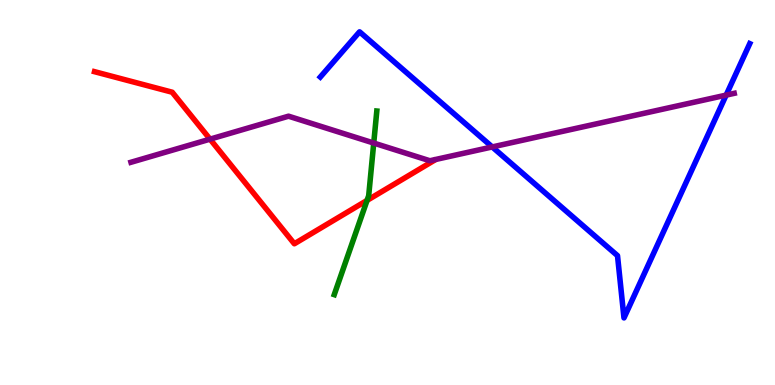[{'lines': ['blue', 'red'], 'intersections': []}, {'lines': ['green', 'red'], 'intersections': [{'x': 4.74, 'y': 4.79}]}, {'lines': ['purple', 'red'], 'intersections': [{'x': 2.71, 'y': 6.39}]}, {'lines': ['blue', 'green'], 'intersections': []}, {'lines': ['blue', 'purple'], 'intersections': [{'x': 6.35, 'y': 6.18}, {'x': 9.37, 'y': 7.53}]}, {'lines': ['green', 'purple'], 'intersections': [{'x': 4.82, 'y': 6.28}]}]